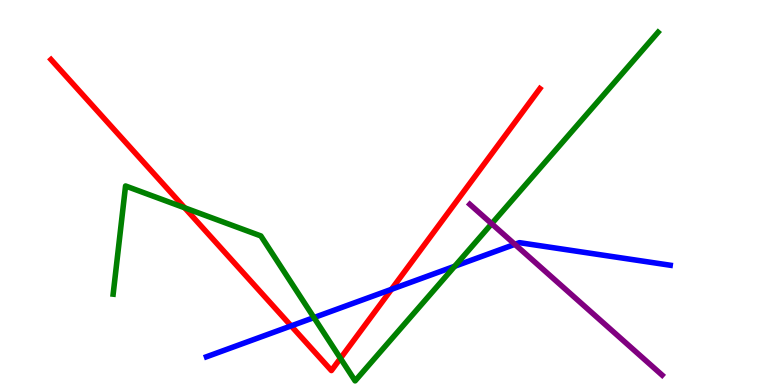[{'lines': ['blue', 'red'], 'intersections': [{'x': 3.76, 'y': 1.53}, {'x': 5.05, 'y': 2.49}]}, {'lines': ['green', 'red'], 'intersections': [{'x': 2.38, 'y': 4.6}, {'x': 4.39, 'y': 0.693}]}, {'lines': ['purple', 'red'], 'intersections': []}, {'lines': ['blue', 'green'], 'intersections': [{'x': 4.05, 'y': 1.75}, {'x': 5.87, 'y': 3.08}]}, {'lines': ['blue', 'purple'], 'intersections': [{'x': 6.64, 'y': 3.65}]}, {'lines': ['green', 'purple'], 'intersections': [{'x': 6.34, 'y': 4.19}]}]